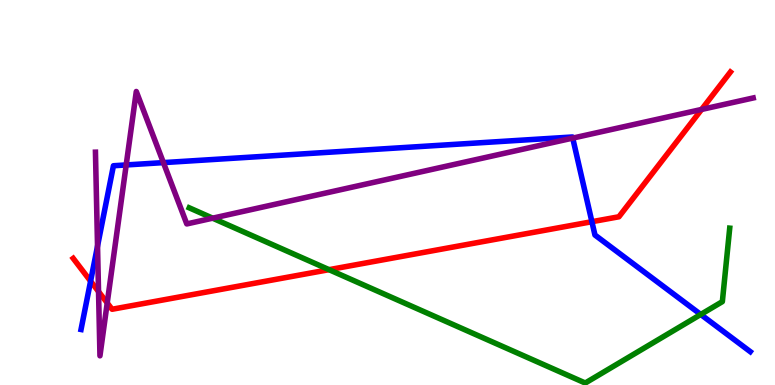[{'lines': ['blue', 'red'], 'intersections': [{'x': 1.17, 'y': 2.7}, {'x': 7.64, 'y': 4.24}]}, {'lines': ['green', 'red'], 'intersections': [{'x': 4.25, 'y': 3.0}]}, {'lines': ['purple', 'red'], 'intersections': [{'x': 1.27, 'y': 2.43}, {'x': 1.38, 'y': 2.13}, {'x': 9.05, 'y': 7.16}]}, {'lines': ['blue', 'green'], 'intersections': [{'x': 9.04, 'y': 1.83}]}, {'lines': ['blue', 'purple'], 'intersections': [{'x': 1.26, 'y': 3.61}, {'x': 1.63, 'y': 5.72}, {'x': 2.11, 'y': 5.78}, {'x': 7.39, 'y': 6.41}]}, {'lines': ['green', 'purple'], 'intersections': [{'x': 2.74, 'y': 4.33}]}]